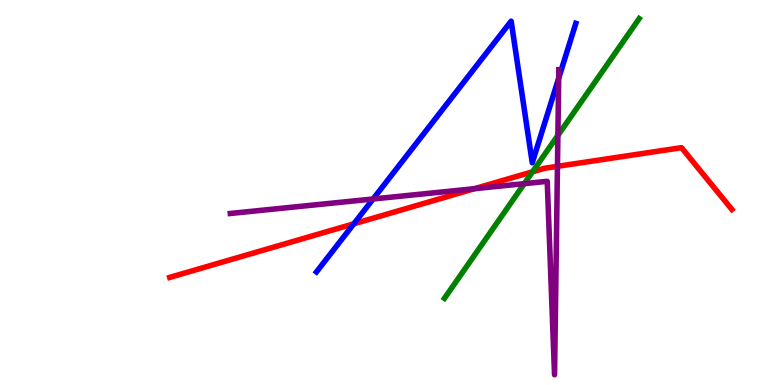[{'lines': ['blue', 'red'], 'intersections': [{'x': 4.57, 'y': 4.19}]}, {'lines': ['green', 'red'], 'intersections': [{'x': 6.87, 'y': 5.54}]}, {'lines': ['purple', 'red'], 'intersections': [{'x': 6.12, 'y': 5.1}, {'x': 7.19, 'y': 5.68}]}, {'lines': ['blue', 'green'], 'intersections': []}, {'lines': ['blue', 'purple'], 'intersections': [{'x': 4.81, 'y': 4.83}, {'x': 7.21, 'y': 7.97}]}, {'lines': ['green', 'purple'], 'intersections': [{'x': 6.77, 'y': 5.23}, {'x': 7.2, 'y': 6.48}]}]